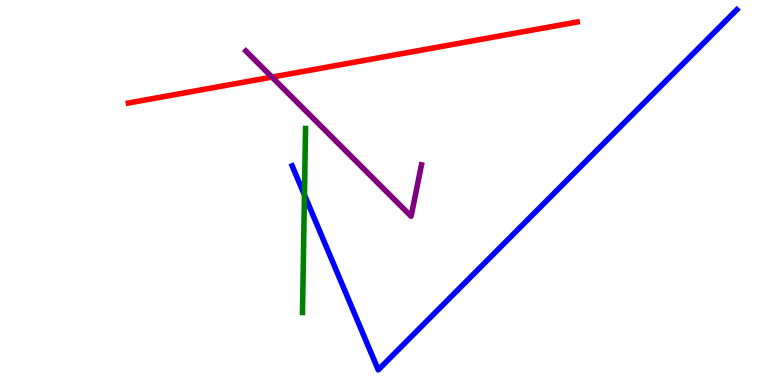[{'lines': ['blue', 'red'], 'intersections': []}, {'lines': ['green', 'red'], 'intersections': []}, {'lines': ['purple', 'red'], 'intersections': [{'x': 3.51, 'y': 8.0}]}, {'lines': ['blue', 'green'], 'intersections': [{'x': 3.93, 'y': 4.94}]}, {'lines': ['blue', 'purple'], 'intersections': []}, {'lines': ['green', 'purple'], 'intersections': []}]